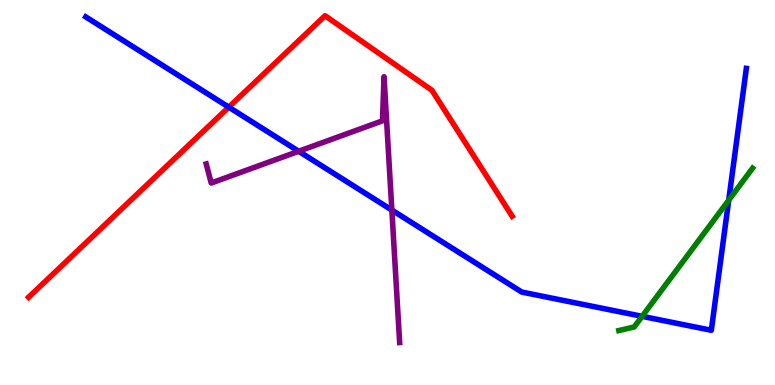[{'lines': ['blue', 'red'], 'intersections': [{'x': 2.95, 'y': 7.22}]}, {'lines': ['green', 'red'], 'intersections': []}, {'lines': ['purple', 'red'], 'intersections': []}, {'lines': ['blue', 'green'], 'intersections': [{'x': 8.29, 'y': 1.78}, {'x': 9.4, 'y': 4.8}]}, {'lines': ['blue', 'purple'], 'intersections': [{'x': 3.85, 'y': 6.07}, {'x': 5.06, 'y': 4.54}]}, {'lines': ['green', 'purple'], 'intersections': []}]